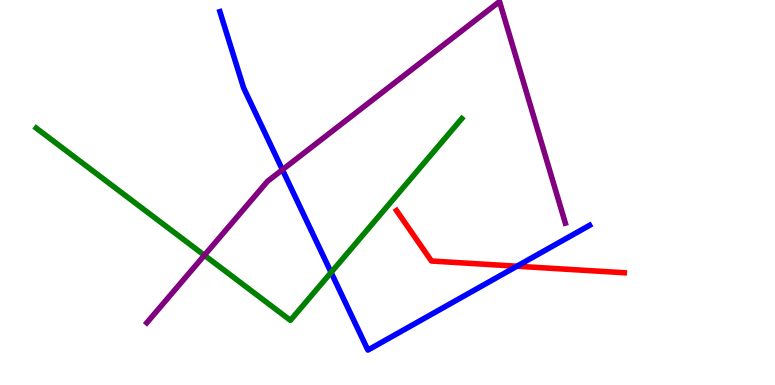[{'lines': ['blue', 'red'], 'intersections': [{'x': 6.67, 'y': 3.09}]}, {'lines': ['green', 'red'], 'intersections': []}, {'lines': ['purple', 'red'], 'intersections': []}, {'lines': ['blue', 'green'], 'intersections': [{'x': 4.27, 'y': 2.92}]}, {'lines': ['blue', 'purple'], 'intersections': [{'x': 3.64, 'y': 5.59}]}, {'lines': ['green', 'purple'], 'intersections': [{'x': 2.64, 'y': 3.37}]}]